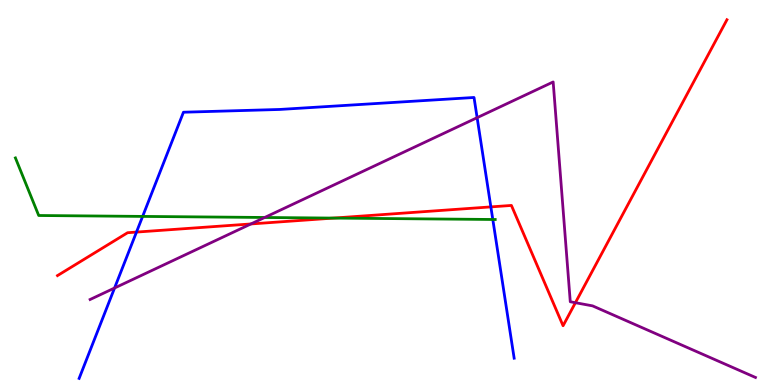[{'lines': ['blue', 'red'], 'intersections': [{'x': 1.76, 'y': 3.97}, {'x': 6.33, 'y': 4.63}]}, {'lines': ['green', 'red'], 'intersections': [{'x': 4.3, 'y': 4.34}]}, {'lines': ['purple', 'red'], 'intersections': [{'x': 3.24, 'y': 4.18}, {'x': 7.42, 'y': 2.14}]}, {'lines': ['blue', 'green'], 'intersections': [{'x': 1.84, 'y': 4.38}, {'x': 6.36, 'y': 4.3}]}, {'lines': ['blue', 'purple'], 'intersections': [{'x': 1.48, 'y': 2.52}, {'x': 6.16, 'y': 6.94}]}, {'lines': ['green', 'purple'], 'intersections': [{'x': 3.42, 'y': 4.35}]}]